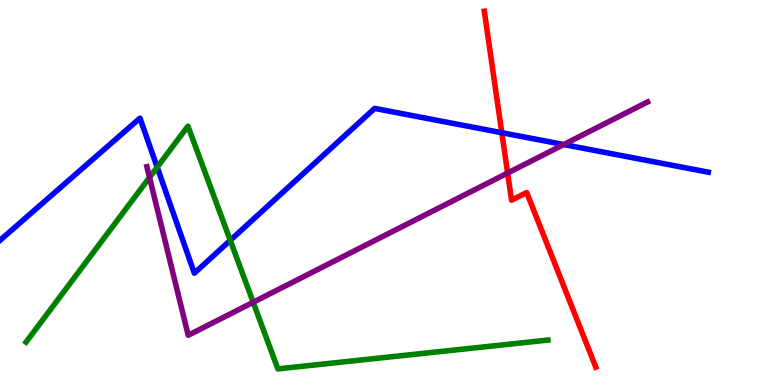[{'lines': ['blue', 'red'], 'intersections': [{'x': 6.47, 'y': 6.55}]}, {'lines': ['green', 'red'], 'intersections': []}, {'lines': ['purple', 'red'], 'intersections': [{'x': 6.55, 'y': 5.51}]}, {'lines': ['blue', 'green'], 'intersections': [{'x': 2.03, 'y': 5.66}, {'x': 2.97, 'y': 3.76}]}, {'lines': ['blue', 'purple'], 'intersections': [{'x': 7.27, 'y': 6.25}]}, {'lines': ['green', 'purple'], 'intersections': [{'x': 1.93, 'y': 5.39}, {'x': 3.27, 'y': 2.15}]}]